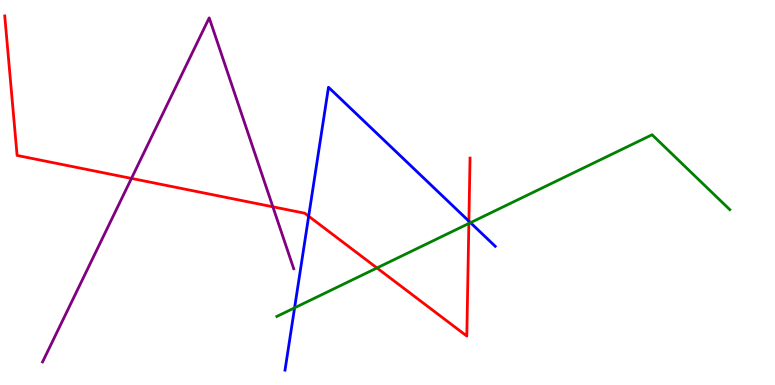[{'lines': ['blue', 'red'], 'intersections': [{'x': 3.98, 'y': 4.38}, {'x': 6.05, 'y': 4.26}]}, {'lines': ['green', 'red'], 'intersections': [{'x': 4.86, 'y': 3.04}, {'x': 6.05, 'y': 4.2}]}, {'lines': ['purple', 'red'], 'intersections': [{'x': 1.7, 'y': 5.37}, {'x': 3.52, 'y': 4.63}]}, {'lines': ['blue', 'green'], 'intersections': [{'x': 3.8, 'y': 2.0}, {'x': 6.07, 'y': 4.22}]}, {'lines': ['blue', 'purple'], 'intersections': []}, {'lines': ['green', 'purple'], 'intersections': []}]